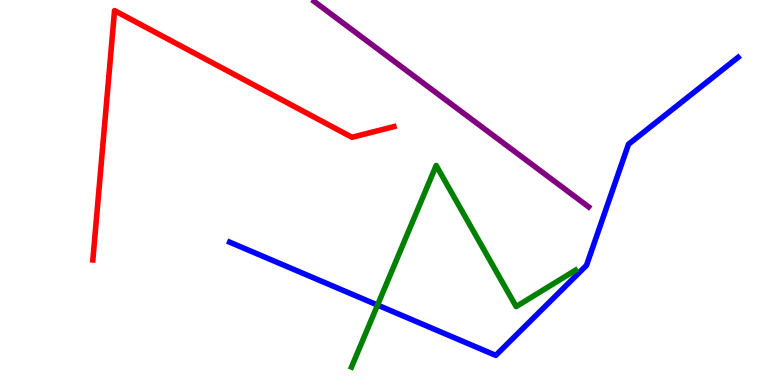[{'lines': ['blue', 'red'], 'intersections': []}, {'lines': ['green', 'red'], 'intersections': []}, {'lines': ['purple', 'red'], 'intersections': []}, {'lines': ['blue', 'green'], 'intersections': [{'x': 4.87, 'y': 2.08}]}, {'lines': ['blue', 'purple'], 'intersections': []}, {'lines': ['green', 'purple'], 'intersections': []}]